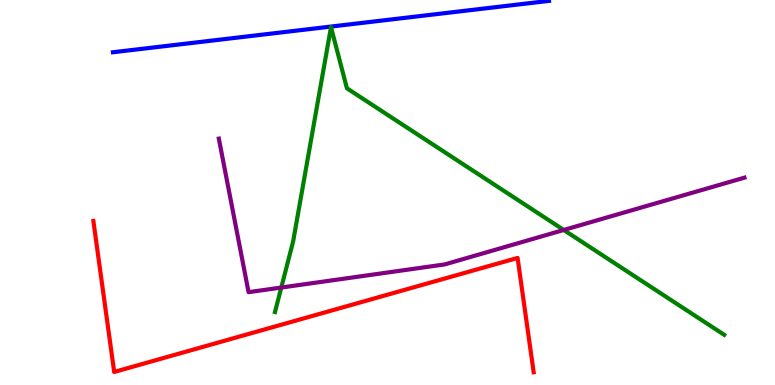[{'lines': ['blue', 'red'], 'intersections': []}, {'lines': ['green', 'red'], 'intersections': []}, {'lines': ['purple', 'red'], 'intersections': []}, {'lines': ['blue', 'green'], 'intersections': []}, {'lines': ['blue', 'purple'], 'intersections': []}, {'lines': ['green', 'purple'], 'intersections': [{'x': 3.63, 'y': 2.53}, {'x': 7.27, 'y': 4.03}]}]